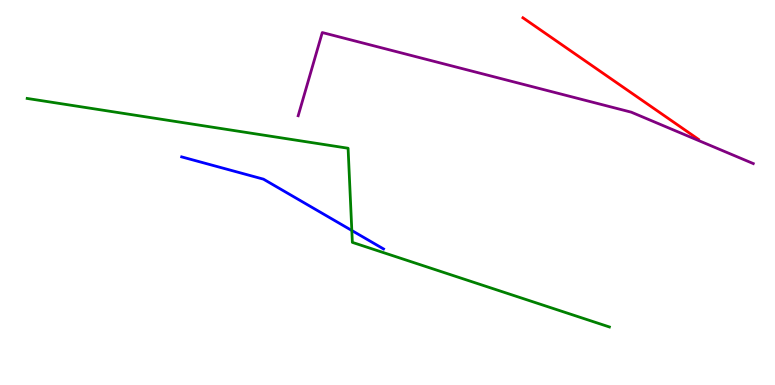[{'lines': ['blue', 'red'], 'intersections': []}, {'lines': ['green', 'red'], 'intersections': []}, {'lines': ['purple', 'red'], 'intersections': []}, {'lines': ['blue', 'green'], 'intersections': [{'x': 4.54, 'y': 4.01}]}, {'lines': ['blue', 'purple'], 'intersections': []}, {'lines': ['green', 'purple'], 'intersections': []}]